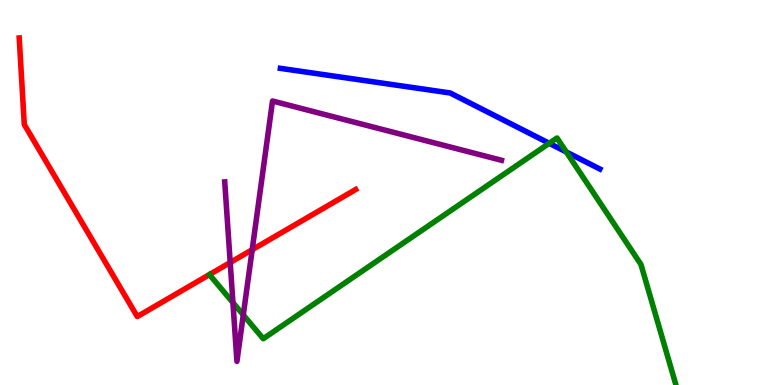[{'lines': ['blue', 'red'], 'intersections': []}, {'lines': ['green', 'red'], 'intersections': []}, {'lines': ['purple', 'red'], 'intersections': [{'x': 2.97, 'y': 3.18}, {'x': 3.25, 'y': 3.51}]}, {'lines': ['blue', 'green'], 'intersections': [{'x': 7.09, 'y': 6.28}, {'x': 7.31, 'y': 6.05}]}, {'lines': ['blue', 'purple'], 'intersections': []}, {'lines': ['green', 'purple'], 'intersections': [{'x': 3.01, 'y': 2.14}, {'x': 3.14, 'y': 1.82}]}]